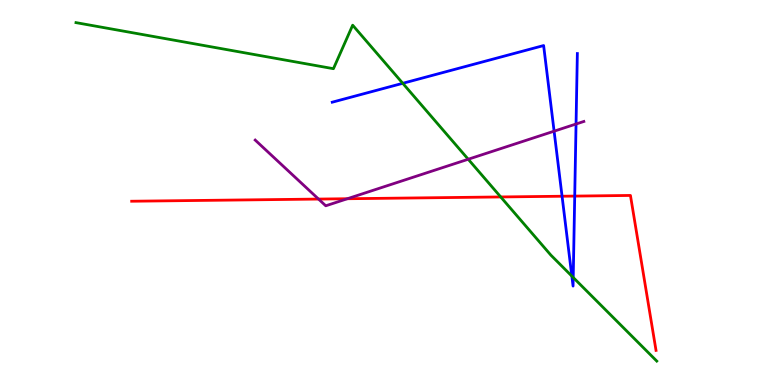[{'lines': ['blue', 'red'], 'intersections': [{'x': 7.25, 'y': 4.9}, {'x': 7.42, 'y': 4.91}]}, {'lines': ['green', 'red'], 'intersections': [{'x': 6.46, 'y': 4.88}]}, {'lines': ['purple', 'red'], 'intersections': [{'x': 4.11, 'y': 4.83}, {'x': 4.48, 'y': 4.84}]}, {'lines': ['blue', 'green'], 'intersections': [{'x': 5.2, 'y': 7.84}, {'x': 7.38, 'y': 2.83}, {'x': 7.4, 'y': 2.79}]}, {'lines': ['blue', 'purple'], 'intersections': [{'x': 7.15, 'y': 6.59}, {'x': 7.43, 'y': 6.78}]}, {'lines': ['green', 'purple'], 'intersections': [{'x': 6.04, 'y': 5.86}]}]